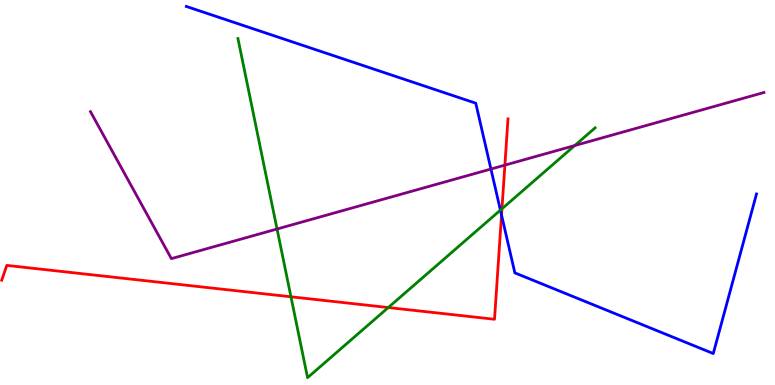[{'lines': ['blue', 'red'], 'intersections': [{'x': 6.47, 'y': 4.41}]}, {'lines': ['green', 'red'], 'intersections': [{'x': 3.75, 'y': 2.29}, {'x': 5.01, 'y': 2.01}, {'x': 6.48, 'y': 4.58}]}, {'lines': ['purple', 'red'], 'intersections': [{'x': 6.51, 'y': 5.71}]}, {'lines': ['blue', 'green'], 'intersections': [{'x': 6.46, 'y': 4.54}]}, {'lines': ['blue', 'purple'], 'intersections': [{'x': 6.33, 'y': 5.61}]}, {'lines': ['green', 'purple'], 'intersections': [{'x': 3.57, 'y': 4.05}, {'x': 7.42, 'y': 6.22}]}]